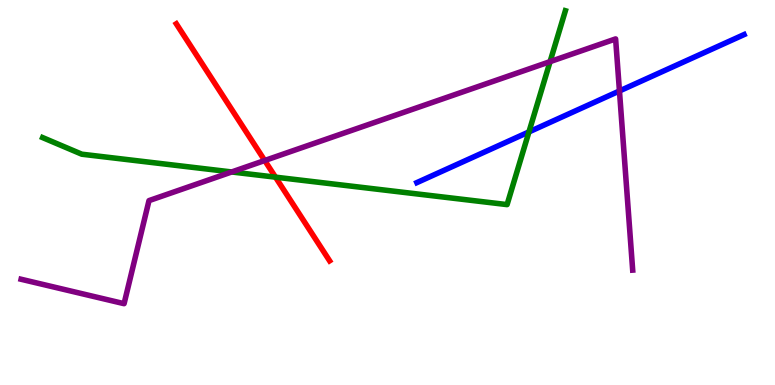[{'lines': ['blue', 'red'], 'intersections': []}, {'lines': ['green', 'red'], 'intersections': [{'x': 3.55, 'y': 5.4}]}, {'lines': ['purple', 'red'], 'intersections': [{'x': 3.42, 'y': 5.83}]}, {'lines': ['blue', 'green'], 'intersections': [{'x': 6.83, 'y': 6.57}]}, {'lines': ['blue', 'purple'], 'intersections': [{'x': 7.99, 'y': 7.64}]}, {'lines': ['green', 'purple'], 'intersections': [{'x': 2.99, 'y': 5.53}, {'x': 7.1, 'y': 8.4}]}]